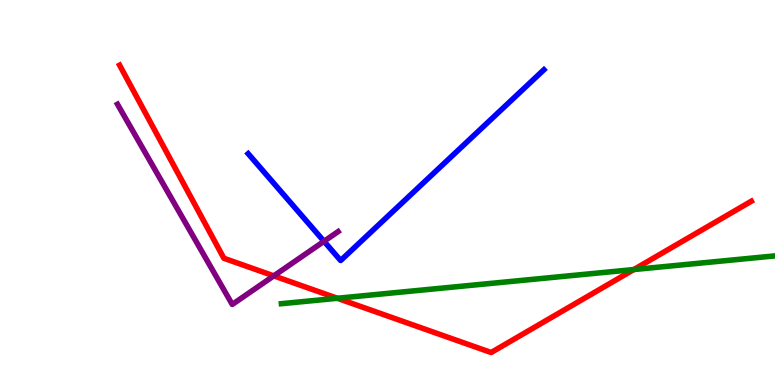[{'lines': ['blue', 'red'], 'intersections': []}, {'lines': ['green', 'red'], 'intersections': [{'x': 4.35, 'y': 2.25}, {'x': 8.18, 'y': 3.0}]}, {'lines': ['purple', 'red'], 'intersections': [{'x': 3.53, 'y': 2.83}]}, {'lines': ['blue', 'green'], 'intersections': []}, {'lines': ['blue', 'purple'], 'intersections': [{'x': 4.18, 'y': 3.73}]}, {'lines': ['green', 'purple'], 'intersections': []}]